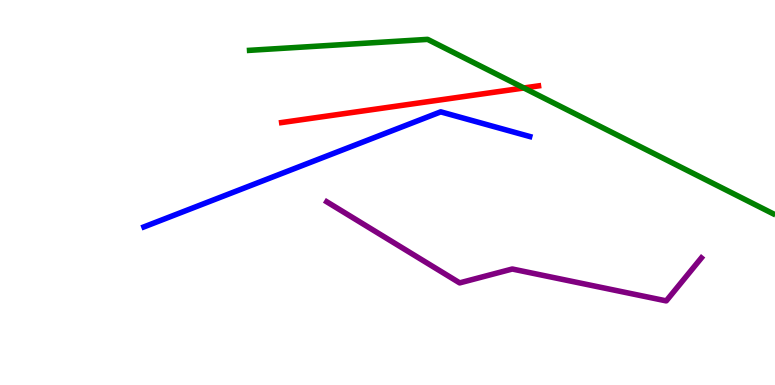[{'lines': ['blue', 'red'], 'intersections': []}, {'lines': ['green', 'red'], 'intersections': [{'x': 6.76, 'y': 7.71}]}, {'lines': ['purple', 'red'], 'intersections': []}, {'lines': ['blue', 'green'], 'intersections': []}, {'lines': ['blue', 'purple'], 'intersections': []}, {'lines': ['green', 'purple'], 'intersections': []}]